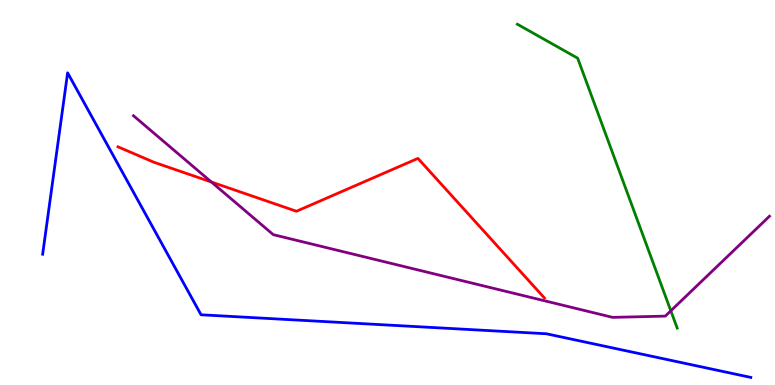[{'lines': ['blue', 'red'], 'intersections': []}, {'lines': ['green', 'red'], 'intersections': []}, {'lines': ['purple', 'red'], 'intersections': [{'x': 2.73, 'y': 5.27}]}, {'lines': ['blue', 'green'], 'intersections': []}, {'lines': ['blue', 'purple'], 'intersections': []}, {'lines': ['green', 'purple'], 'intersections': [{'x': 8.66, 'y': 1.93}]}]